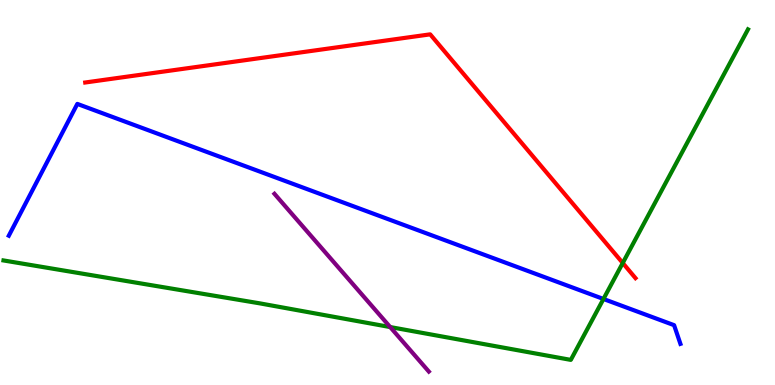[{'lines': ['blue', 'red'], 'intersections': []}, {'lines': ['green', 'red'], 'intersections': [{'x': 8.04, 'y': 3.17}]}, {'lines': ['purple', 'red'], 'intersections': []}, {'lines': ['blue', 'green'], 'intersections': [{'x': 7.79, 'y': 2.23}]}, {'lines': ['blue', 'purple'], 'intersections': []}, {'lines': ['green', 'purple'], 'intersections': [{'x': 5.03, 'y': 1.51}]}]